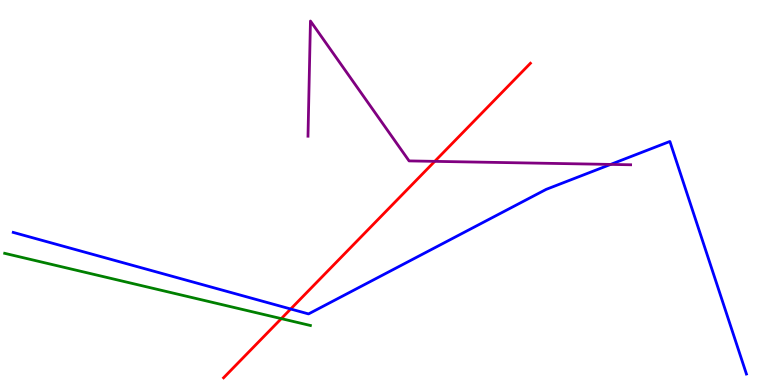[{'lines': ['blue', 'red'], 'intersections': [{'x': 3.75, 'y': 1.97}]}, {'lines': ['green', 'red'], 'intersections': [{'x': 3.63, 'y': 1.72}]}, {'lines': ['purple', 'red'], 'intersections': [{'x': 5.61, 'y': 5.81}]}, {'lines': ['blue', 'green'], 'intersections': []}, {'lines': ['blue', 'purple'], 'intersections': [{'x': 7.88, 'y': 5.73}]}, {'lines': ['green', 'purple'], 'intersections': []}]